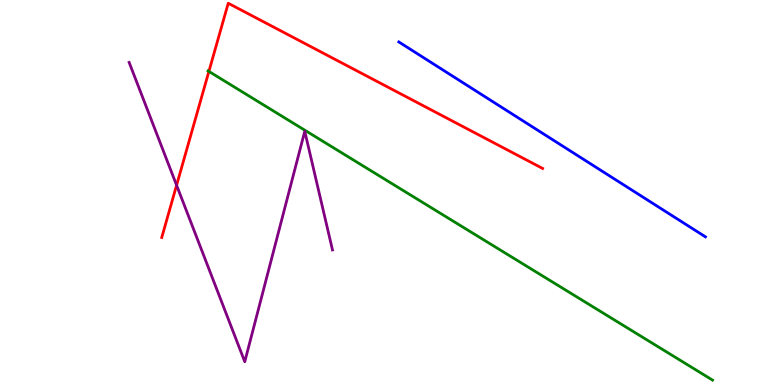[{'lines': ['blue', 'red'], 'intersections': []}, {'lines': ['green', 'red'], 'intersections': [{'x': 2.7, 'y': 8.14}]}, {'lines': ['purple', 'red'], 'intersections': [{'x': 2.28, 'y': 5.19}]}, {'lines': ['blue', 'green'], 'intersections': []}, {'lines': ['blue', 'purple'], 'intersections': []}, {'lines': ['green', 'purple'], 'intersections': []}]